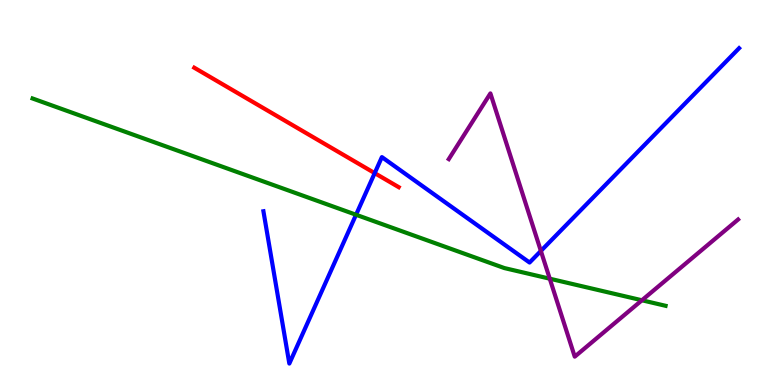[{'lines': ['blue', 'red'], 'intersections': [{'x': 4.83, 'y': 5.5}]}, {'lines': ['green', 'red'], 'intersections': []}, {'lines': ['purple', 'red'], 'intersections': []}, {'lines': ['blue', 'green'], 'intersections': [{'x': 4.59, 'y': 4.42}]}, {'lines': ['blue', 'purple'], 'intersections': [{'x': 6.98, 'y': 3.48}]}, {'lines': ['green', 'purple'], 'intersections': [{'x': 7.09, 'y': 2.76}, {'x': 8.28, 'y': 2.2}]}]